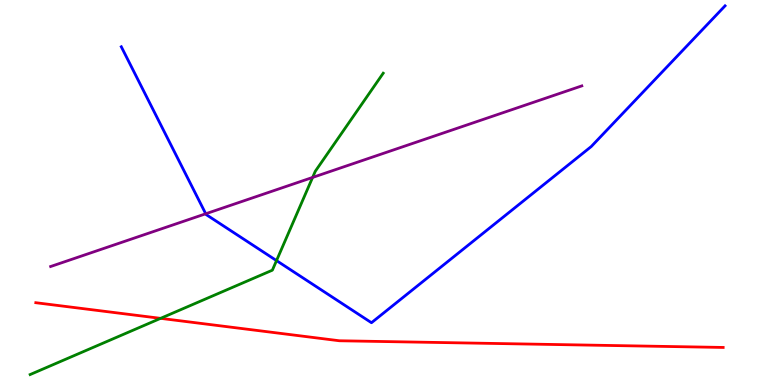[{'lines': ['blue', 'red'], 'intersections': []}, {'lines': ['green', 'red'], 'intersections': [{'x': 2.07, 'y': 1.73}]}, {'lines': ['purple', 'red'], 'intersections': []}, {'lines': ['blue', 'green'], 'intersections': [{'x': 3.57, 'y': 3.23}]}, {'lines': ['blue', 'purple'], 'intersections': [{'x': 2.65, 'y': 4.45}]}, {'lines': ['green', 'purple'], 'intersections': [{'x': 4.03, 'y': 5.39}]}]